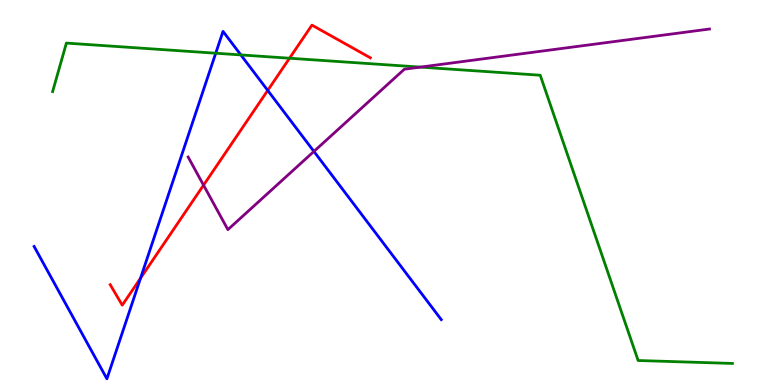[{'lines': ['blue', 'red'], 'intersections': [{'x': 1.81, 'y': 2.77}, {'x': 3.45, 'y': 7.65}]}, {'lines': ['green', 'red'], 'intersections': [{'x': 3.74, 'y': 8.49}]}, {'lines': ['purple', 'red'], 'intersections': [{'x': 2.63, 'y': 5.19}]}, {'lines': ['blue', 'green'], 'intersections': [{'x': 2.78, 'y': 8.62}, {'x': 3.11, 'y': 8.57}]}, {'lines': ['blue', 'purple'], 'intersections': [{'x': 4.05, 'y': 6.07}]}, {'lines': ['green', 'purple'], 'intersections': [{'x': 5.43, 'y': 8.26}]}]